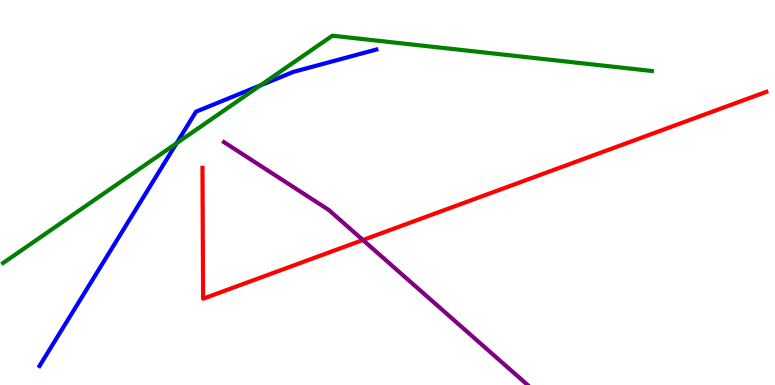[{'lines': ['blue', 'red'], 'intersections': []}, {'lines': ['green', 'red'], 'intersections': []}, {'lines': ['purple', 'red'], 'intersections': [{'x': 4.68, 'y': 3.77}]}, {'lines': ['blue', 'green'], 'intersections': [{'x': 2.28, 'y': 6.28}, {'x': 3.36, 'y': 7.78}]}, {'lines': ['blue', 'purple'], 'intersections': []}, {'lines': ['green', 'purple'], 'intersections': []}]